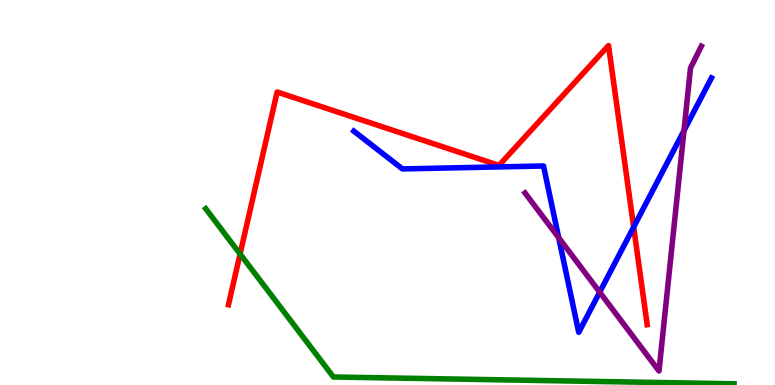[{'lines': ['blue', 'red'], 'intersections': [{'x': 8.18, 'y': 4.1}]}, {'lines': ['green', 'red'], 'intersections': [{'x': 3.1, 'y': 3.4}]}, {'lines': ['purple', 'red'], 'intersections': []}, {'lines': ['blue', 'green'], 'intersections': []}, {'lines': ['blue', 'purple'], 'intersections': [{'x': 7.21, 'y': 3.83}, {'x': 7.74, 'y': 2.41}, {'x': 8.83, 'y': 6.61}]}, {'lines': ['green', 'purple'], 'intersections': []}]